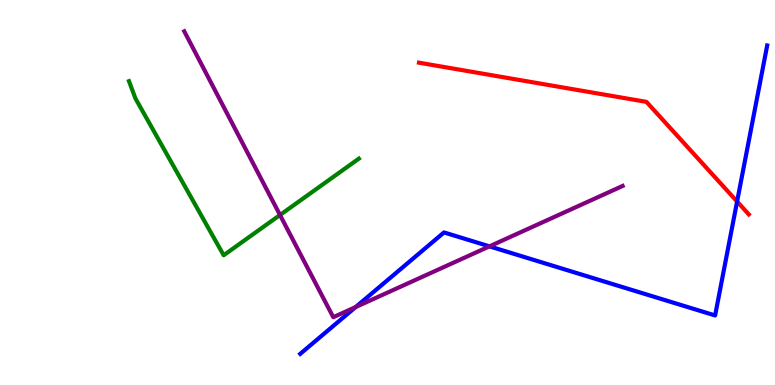[{'lines': ['blue', 'red'], 'intersections': [{'x': 9.51, 'y': 4.77}]}, {'lines': ['green', 'red'], 'intersections': []}, {'lines': ['purple', 'red'], 'intersections': []}, {'lines': ['blue', 'green'], 'intersections': []}, {'lines': ['blue', 'purple'], 'intersections': [{'x': 4.59, 'y': 2.02}, {'x': 6.32, 'y': 3.6}]}, {'lines': ['green', 'purple'], 'intersections': [{'x': 3.61, 'y': 4.42}]}]